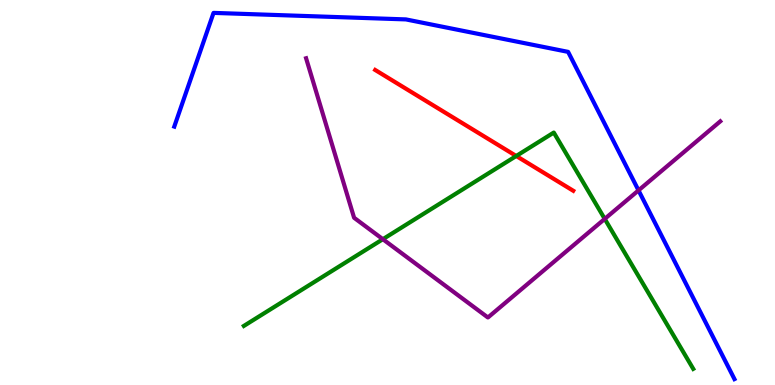[{'lines': ['blue', 'red'], 'intersections': []}, {'lines': ['green', 'red'], 'intersections': [{'x': 6.66, 'y': 5.95}]}, {'lines': ['purple', 'red'], 'intersections': []}, {'lines': ['blue', 'green'], 'intersections': []}, {'lines': ['blue', 'purple'], 'intersections': [{'x': 8.24, 'y': 5.06}]}, {'lines': ['green', 'purple'], 'intersections': [{'x': 4.94, 'y': 3.79}, {'x': 7.8, 'y': 4.31}]}]